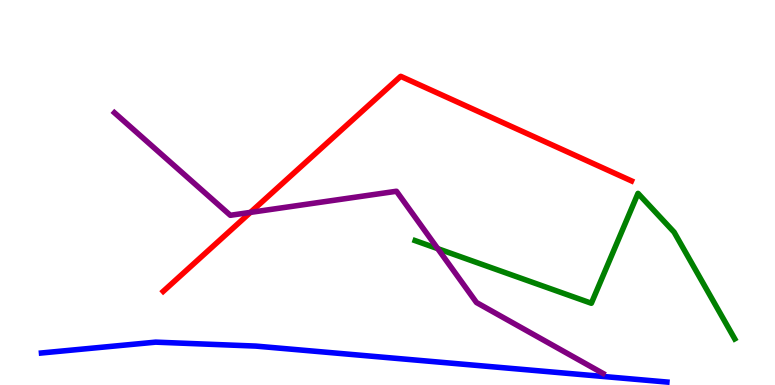[{'lines': ['blue', 'red'], 'intersections': []}, {'lines': ['green', 'red'], 'intersections': []}, {'lines': ['purple', 'red'], 'intersections': [{'x': 3.23, 'y': 4.48}]}, {'lines': ['blue', 'green'], 'intersections': []}, {'lines': ['blue', 'purple'], 'intersections': []}, {'lines': ['green', 'purple'], 'intersections': [{'x': 5.65, 'y': 3.54}]}]